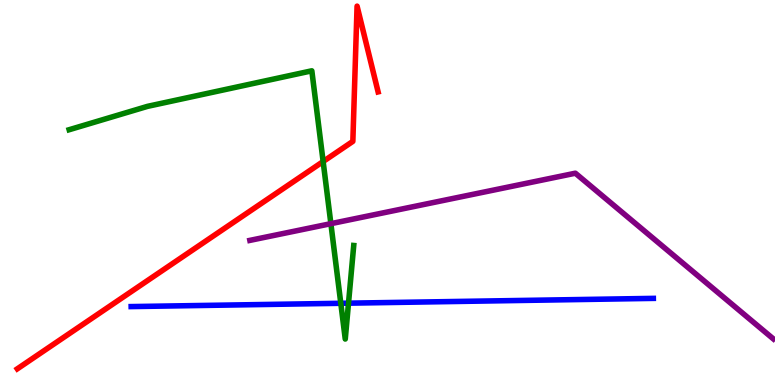[{'lines': ['blue', 'red'], 'intersections': []}, {'lines': ['green', 'red'], 'intersections': [{'x': 4.17, 'y': 5.8}]}, {'lines': ['purple', 'red'], 'intersections': []}, {'lines': ['blue', 'green'], 'intersections': [{'x': 4.4, 'y': 2.12}, {'x': 4.5, 'y': 2.13}]}, {'lines': ['blue', 'purple'], 'intersections': []}, {'lines': ['green', 'purple'], 'intersections': [{'x': 4.27, 'y': 4.19}]}]